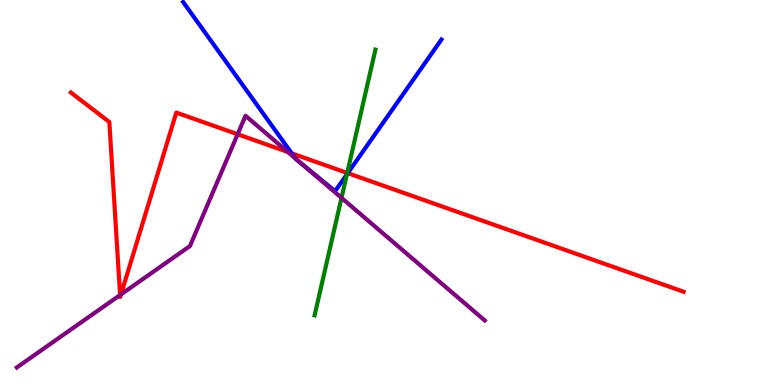[{'lines': ['blue', 'red'], 'intersections': [{'x': 3.76, 'y': 6.02}, {'x': 4.49, 'y': 5.5}]}, {'lines': ['green', 'red'], 'intersections': [{'x': 4.48, 'y': 5.51}]}, {'lines': ['purple', 'red'], 'intersections': [{'x': 1.55, 'y': 2.34}, {'x': 1.56, 'y': 2.35}, {'x': 3.07, 'y': 6.51}, {'x': 3.71, 'y': 6.05}]}, {'lines': ['blue', 'green'], 'intersections': [{'x': 4.48, 'y': 5.47}]}, {'lines': ['blue', 'purple'], 'intersections': [{'x': 3.81, 'y': 5.89}, {'x': 3.9, 'y': 5.73}]}, {'lines': ['green', 'purple'], 'intersections': [{'x': 4.41, 'y': 4.86}]}]